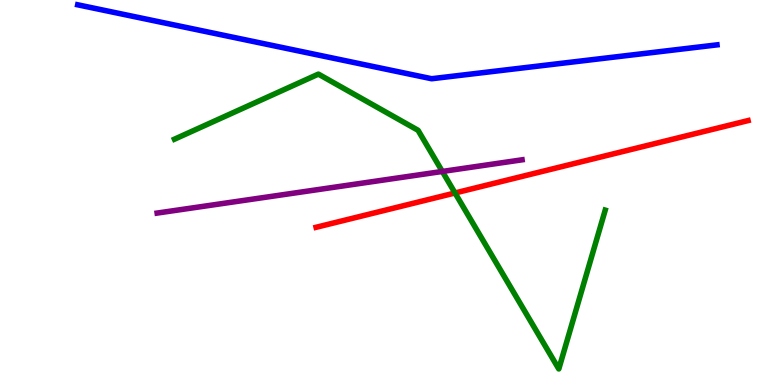[{'lines': ['blue', 'red'], 'intersections': []}, {'lines': ['green', 'red'], 'intersections': [{'x': 5.87, 'y': 4.99}]}, {'lines': ['purple', 'red'], 'intersections': []}, {'lines': ['blue', 'green'], 'intersections': []}, {'lines': ['blue', 'purple'], 'intersections': []}, {'lines': ['green', 'purple'], 'intersections': [{'x': 5.71, 'y': 5.55}]}]